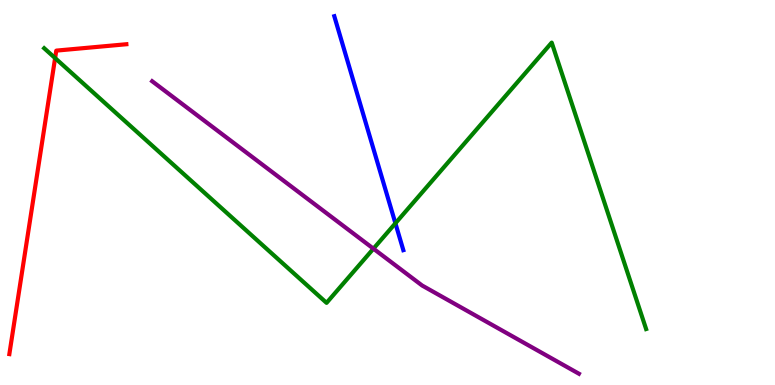[{'lines': ['blue', 'red'], 'intersections': []}, {'lines': ['green', 'red'], 'intersections': [{'x': 0.711, 'y': 8.49}]}, {'lines': ['purple', 'red'], 'intersections': []}, {'lines': ['blue', 'green'], 'intersections': [{'x': 5.1, 'y': 4.2}]}, {'lines': ['blue', 'purple'], 'intersections': []}, {'lines': ['green', 'purple'], 'intersections': [{'x': 4.82, 'y': 3.54}]}]